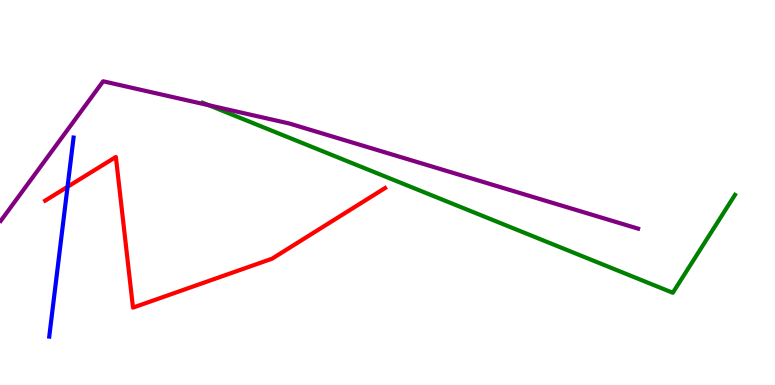[{'lines': ['blue', 'red'], 'intersections': [{'x': 0.872, 'y': 5.15}]}, {'lines': ['green', 'red'], 'intersections': []}, {'lines': ['purple', 'red'], 'intersections': []}, {'lines': ['blue', 'green'], 'intersections': []}, {'lines': ['blue', 'purple'], 'intersections': []}, {'lines': ['green', 'purple'], 'intersections': [{'x': 2.7, 'y': 7.27}]}]